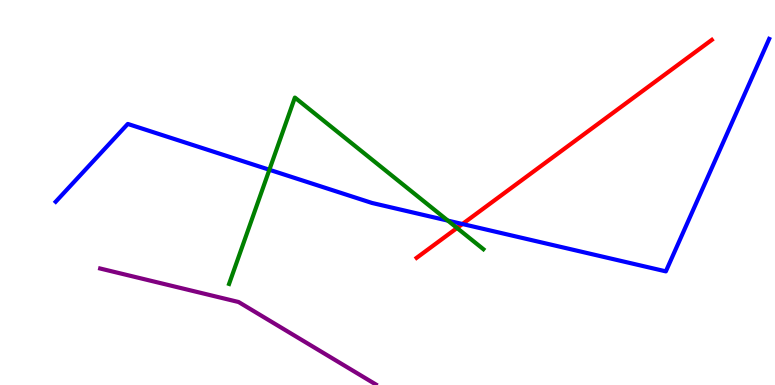[{'lines': ['blue', 'red'], 'intersections': [{'x': 5.97, 'y': 4.18}]}, {'lines': ['green', 'red'], 'intersections': [{'x': 5.9, 'y': 4.08}]}, {'lines': ['purple', 'red'], 'intersections': []}, {'lines': ['blue', 'green'], 'intersections': [{'x': 3.48, 'y': 5.59}, {'x': 5.78, 'y': 4.27}]}, {'lines': ['blue', 'purple'], 'intersections': []}, {'lines': ['green', 'purple'], 'intersections': []}]